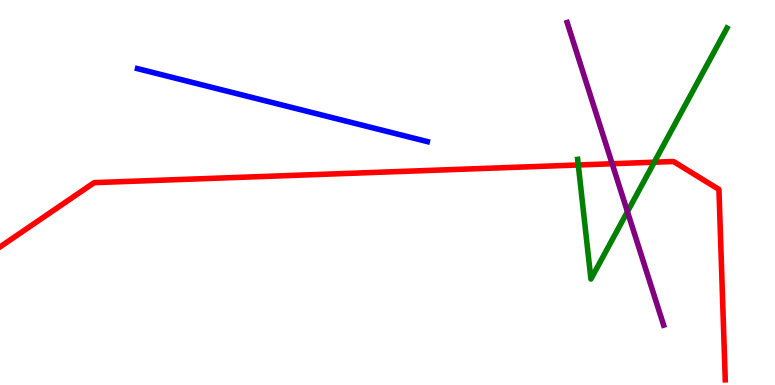[{'lines': ['blue', 'red'], 'intersections': []}, {'lines': ['green', 'red'], 'intersections': [{'x': 7.46, 'y': 5.71}, {'x': 8.44, 'y': 5.79}]}, {'lines': ['purple', 'red'], 'intersections': [{'x': 7.9, 'y': 5.75}]}, {'lines': ['blue', 'green'], 'intersections': []}, {'lines': ['blue', 'purple'], 'intersections': []}, {'lines': ['green', 'purple'], 'intersections': [{'x': 8.1, 'y': 4.5}]}]